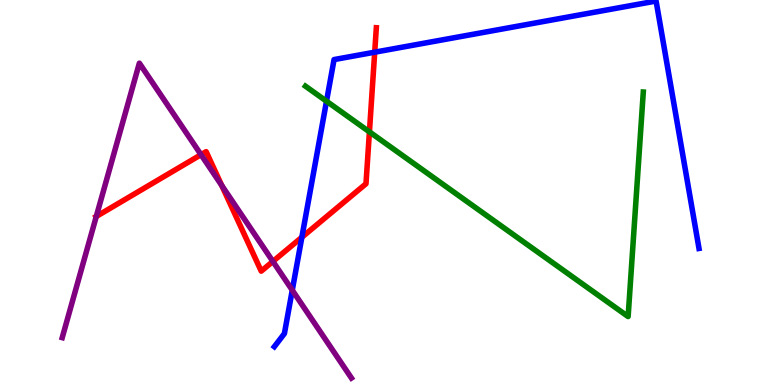[{'lines': ['blue', 'red'], 'intersections': [{'x': 3.9, 'y': 3.84}, {'x': 4.83, 'y': 8.64}]}, {'lines': ['green', 'red'], 'intersections': [{'x': 4.77, 'y': 6.58}]}, {'lines': ['purple', 'red'], 'intersections': [{'x': 1.24, 'y': 4.38}, {'x': 2.59, 'y': 5.98}, {'x': 2.86, 'y': 5.18}, {'x': 3.52, 'y': 3.21}]}, {'lines': ['blue', 'green'], 'intersections': [{'x': 4.21, 'y': 7.37}]}, {'lines': ['blue', 'purple'], 'intersections': [{'x': 3.77, 'y': 2.46}]}, {'lines': ['green', 'purple'], 'intersections': []}]